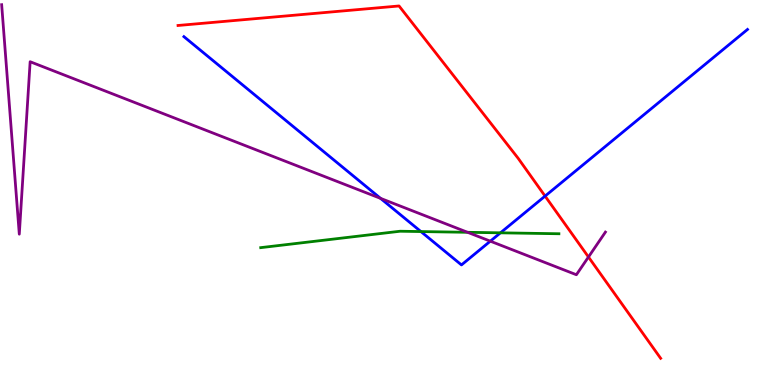[{'lines': ['blue', 'red'], 'intersections': [{'x': 7.03, 'y': 4.91}]}, {'lines': ['green', 'red'], 'intersections': []}, {'lines': ['purple', 'red'], 'intersections': [{'x': 7.59, 'y': 3.32}]}, {'lines': ['blue', 'green'], 'intersections': [{'x': 5.43, 'y': 3.99}, {'x': 6.46, 'y': 3.95}]}, {'lines': ['blue', 'purple'], 'intersections': [{'x': 4.91, 'y': 4.85}, {'x': 6.33, 'y': 3.74}]}, {'lines': ['green', 'purple'], 'intersections': [{'x': 6.03, 'y': 3.97}]}]